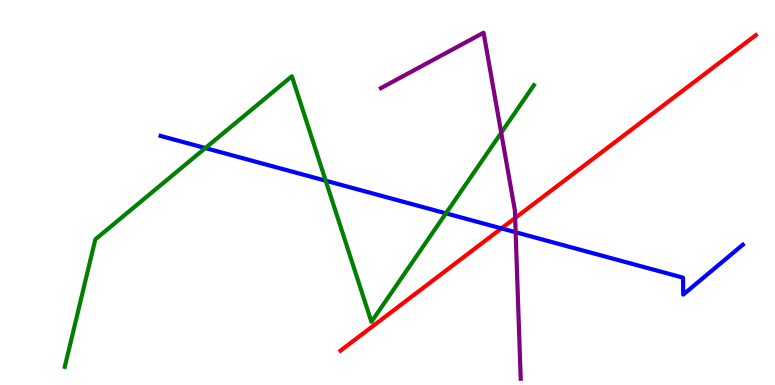[{'lines': ['blue', 'red'], 'intersections': [{'x': 6.47, 'y': 4.07}]}, {'lines': ['green', 'red'], 'intersections': []}, {'lines': ['purple', 'red'], 'intersections': [{'x': 6.65, 'y': 4.34}]}, {'lines': ['blue', 'green'], 'intersections': [{'x': 2.65, 'y': 6.15}, {'x': 4.2, 'y': 5.31}, {'x': 5.75, 'y': 4.46}]}, {'lines': ['blue', 'purple'], 'intersections': [{'x': 6.65, 'y': 3.97}]}, {'lines': ['green', 'purple'], 'intersections': [{'x': 6.47, 'y': 6.55}]}]